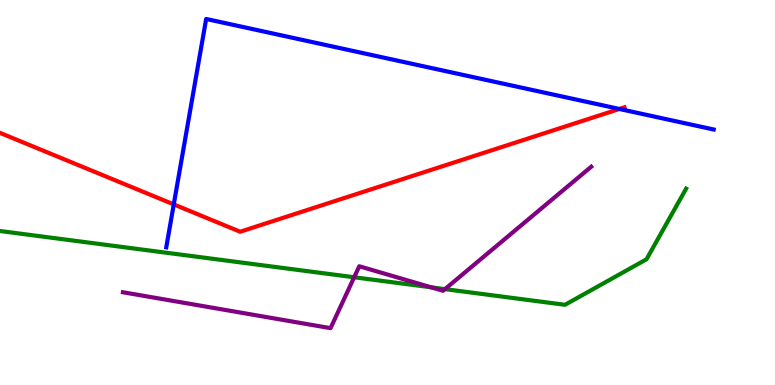[{'lines': ['blue', 'red'], 'intersections': [{'x': 2.24, 'y': 4.69}, {'x': 7.99, 'y': 7.17}]}, {'lines': ['green', 'red'], 'intersections': []}, {'lines': ['purple', 'red'], 'intersections': []}, {'lines': ['blue', 'green'], 'intersections': []}, {'lines': ['blue', 'purple'], 'intersections': []}, {'lines': ['green', 'purple'], 'intersections': [{'x': 4.57, 'y': 2.8}, {'x': 5.56, 'y': 2.54}, {'x': 5.74, 'y': 2.49}]}]